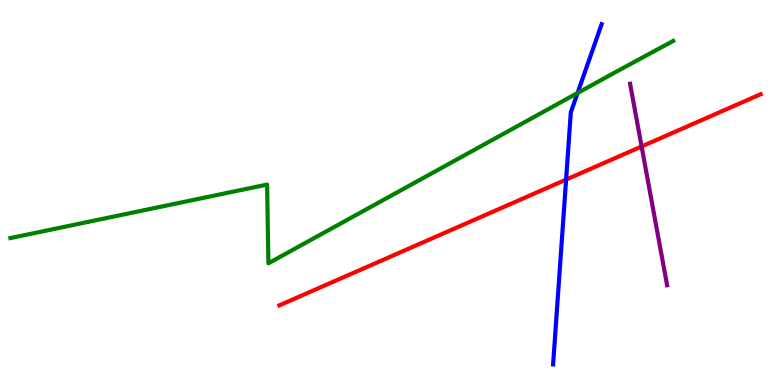[{'lines': ['blue', 'red'], 'intersections': [{'x': 7.3, 'y': 5.34}]}, {'lines': ['green', 'red'], 'intersections': []}, {'lines': ['purple', 'red'], 'intersections': [{'x': 8.28, 'y': 6.2}]}, {'lines': ['blue', 'green'], 'intersections': [{'x': 7.45, 'y': 7.58}]}, {'lines': ['blue', 'purple'], 'intersections': []}, {'lines': ['green', 'purple'], 'intersections': []}]